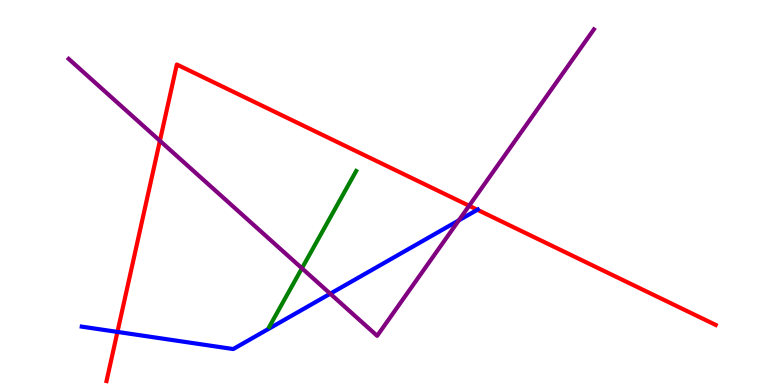[{'lines': ['blue', 'red'], 'intersections': [{'x': 1.52, 'y': 1.38}, {'x': 6.16, 'y': 4.55}]}, {'lines': ['green', 'red'], 'intersections': []}, {'lines': ['purple', 'red'], 'intersections': [{'x': 2.06, 'y': 6.34}, {'x': 6.05, 'y': 4.66}]}, {'lines': ['blue', 'green'], 'intersections': []}, {'lines': ['blue', 'purple'], 'intersections': [{'x': 4.26, 'y': 2.37}, {'x': 5.92, 'y': 4.28}]}, {'lines': ['green', 'purple'], 'intersections': [{'x': 3.9, 'y': 3.03}]}]